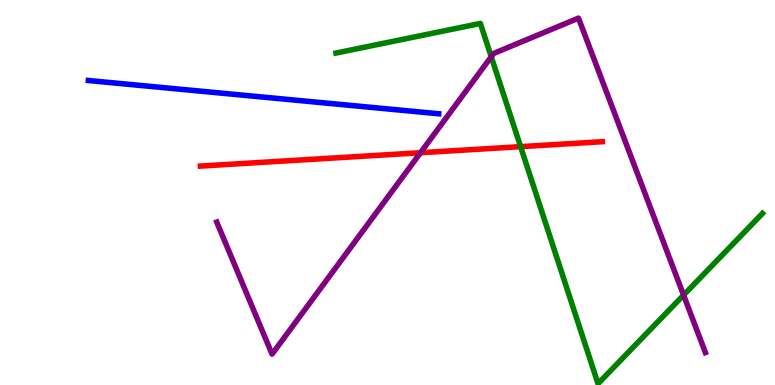[{'lines': ['blue', 'red'], 'intersections': []}, {'lines': ['green', 'red'], 'intersections': [{'x': 6.72, 'y': 6.19}]}, {'lines': ['purple', 'red'], 'intersections': [{'x': 5.43, 'y': 6.03}]}, {'lines': ['blue', 'green'], 'intersections': []}, {'lines': ['blue', 'purple'], 'intersections': []}, {'lines': ['green', 'purple'], 'intersections': [{'x': 6.34, 'y': 8.53}, {'x': 8.82, 'y': 2.33}]}]